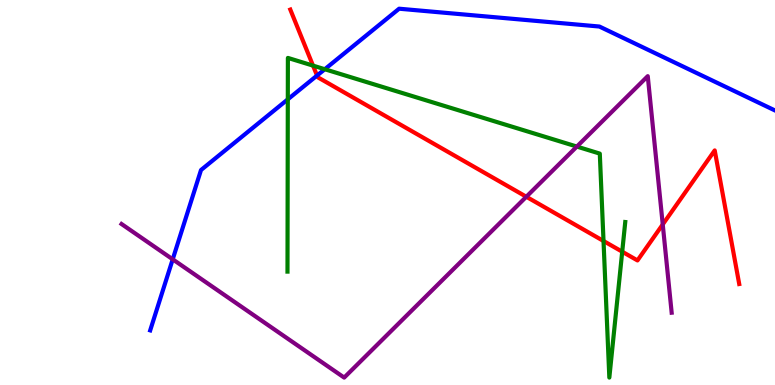[{'lines': ['blue', 'red'], 'intersections': [{'x': 4.09, 'y': 8.04}]}, {'lines': ['green', 'red'], 'intersections': [{'x': 4.04, 'y': 8.3}, {'x': 7.79, 'y': 3.74}, {'x': 8.03, 'y': 3.46}]}, {'lines': ['purple', 'red'], 'intersections': [{'x': 6.79, 'y': 4.89}, {'x': 8.55, 'y': 4.17}]}, {'lines': ['blue', 'green'], 'intersections': [{'x': 3.71, 'y': 7.42}, {'x': 4.19, 'y': 8.2}]}, {'lines': ['blue', 'purple'], 'intersections': [{'x': 2.23, 'y': 3.26}]}, {'lines': ['green', 'purple'], 'intersections': [{'x': 7.44, 'y': 6.19}]}]